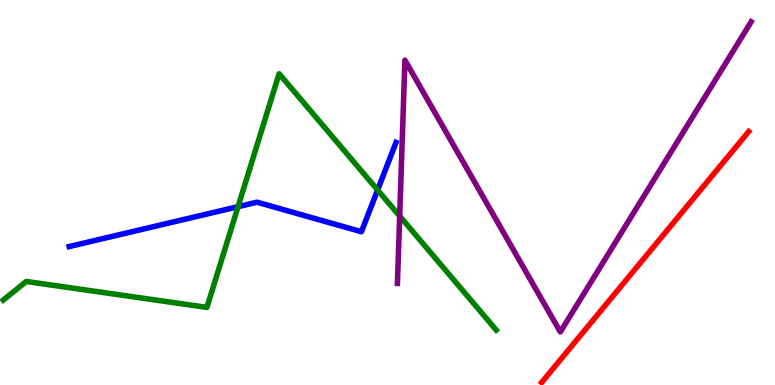[{'lines': ['blue', 'red'], 'intersections': []}, {'lines': ['green', 'red'], 'intersections': []}, {'lines': ['purple', 'red'], 'intersections': []}, {'lines': ['blue', 'green'], 'intersections': [{'x': 3.07, 'y': 4.63}, {'x': 4.87, 'y': 5.06}]}, {'lines': ['blue', 'purple'], 'intersections': []}, {'lines': ['green', 'purple'], 'intersections': [{'x': 5.16, 'y': 4.39}]}]